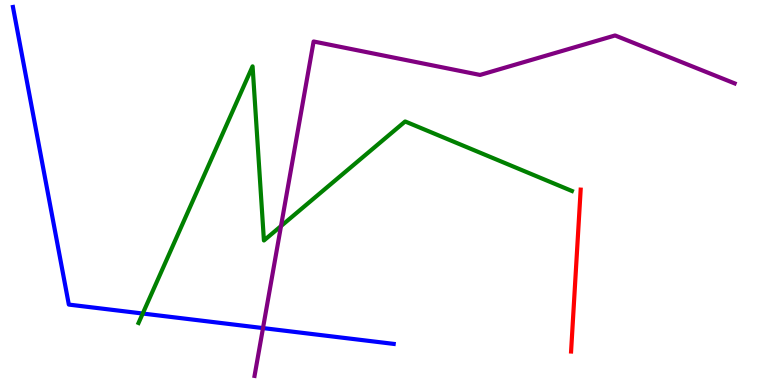[{'lines': ['blue', 'red'], 'intersections': []}, {'lines': ['green', 'red'], 'intersections': []}, {'lines': ['purple', 'red'], 'intersections': []}, {'lines': ['blue', 'green'], 'intersections': [{'x': 1.84, 'y': 1.86}]}, {'lines': ['blue', 'purple'], 'intersections': [{'x': 3.39, 'y': 1.48}]}, {'lines': ['green', 'purple'], 'intersections': [{'x': 3.63, 'y': 4.13}]}]